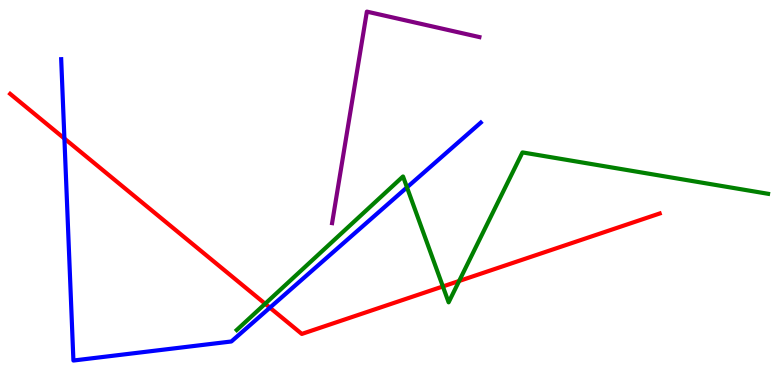[{'lines': ['blue', 'red'], 'intersections': [{'x': 0.831, 'y': 6.4}, {'x': 3.48, 'y': 2.01}]}, {'lines': ['green', 'red'], 'intersections': [{'x': 3.42, 'y': 2.11}, {'x': 5.71, 'y': 2.56}, {'x': 5.92, 'y': 2.7}]}, {'lines': ['purple', 'red'], 'intersections': []}, {'lines': ['blue', 'green'], 'intersections': [{'x': 5.25, 'y': 5.13}]}, {'lines': ['blue', 'purple'], 'intersections': []}, {'lines': ['green', 'purple'], 'intersections': []}]